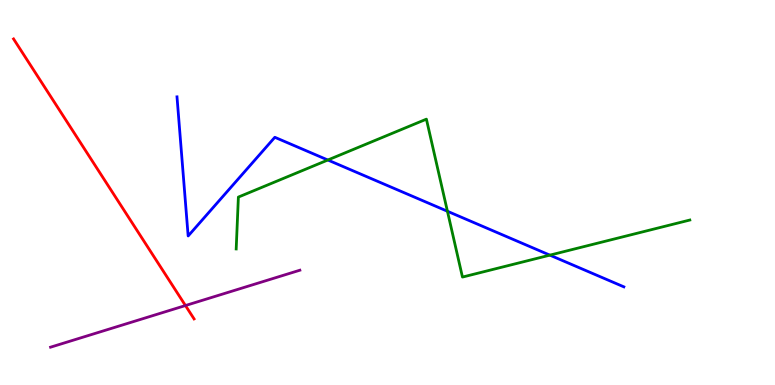[{'lines': ['blue', 'red'], 'intersections': []}, {'lines': ['green', 'red'], 'intersections': []}, {'lines': ['purple', 'red'], 'intersections': [{'x': 2.39, 'y': 2.06}]}, {'lines': ['blue', 'green'], 'intersections': [{'x': 4.23, 'y': 5.84}, {'x': 5.77, 'y': 4.51}, {'x': 7.1, 'y': 3.37}]}, {'lines': ['blue', 'purple'], 'intersections': []}, {'lines': ['green', 'purple'], 'intersections': []}]